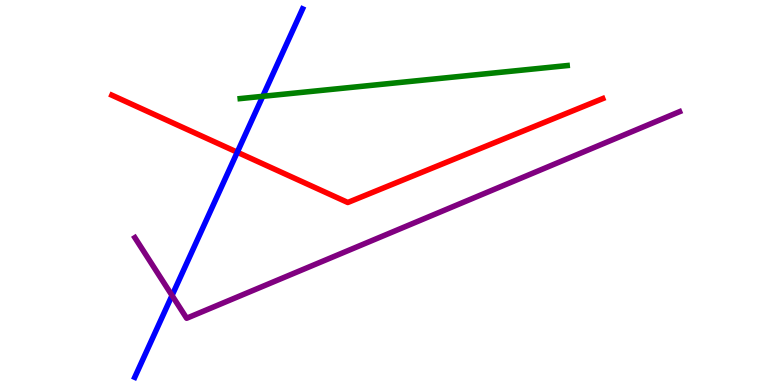[{'lines': ['blue', 'red'], 'intersections': [{'x': 3.06, 'y': 6.05}]}, {'lines': ['green', 'red'], 'intersections': []}, {'lines': ['purple', 'red'], 'intersections': []}, {'lines': ['blue', 'green'], 'intersections': [{'x': 3.39, 'y': 7.5}]}, {'lines': ['blue', 'purple'], 'intersections': [{'x': 2.22, 'y': 2.33}]}, {'lines': ['green', 'purple'], 'intersections': []}]